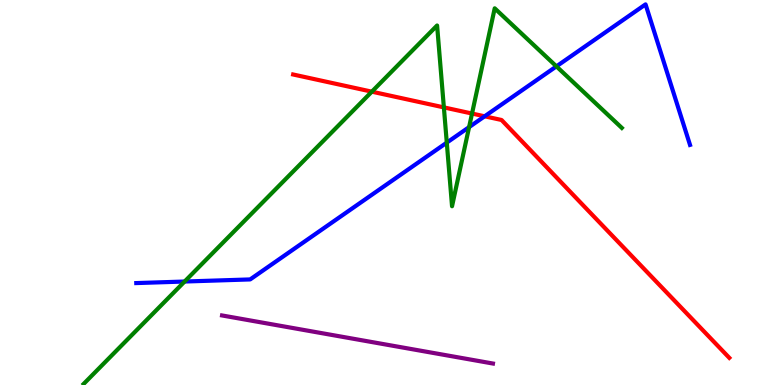[{'lines': ['blue', 'red'], 'intersections': [{'x': 6.25, 'y': 6.98}]}, {'lines': ['green', 'red'], 'intersections': [{'x': 4.8, 'y': 7.62}, {'x': 5.73, 'y': 7.21}, {'x': 6.09, 'y': 7.05}]}, {'lines': ['purple', 'red'], 'intersections': []}, {'lines': ['blue', 'green'], 'intersections': [{'x': 2.38, 'y': 2.69}, {'x': 5.76, 'y': 6.3}, {'x': 6.05, 'y': 6.7}, {'x': 7.18, 'y': 8.28}]}, {'lines': ['blue', 'purple'], 'intersections': []}, {'lines': ['green', 'purple'], 'intersections': []}]